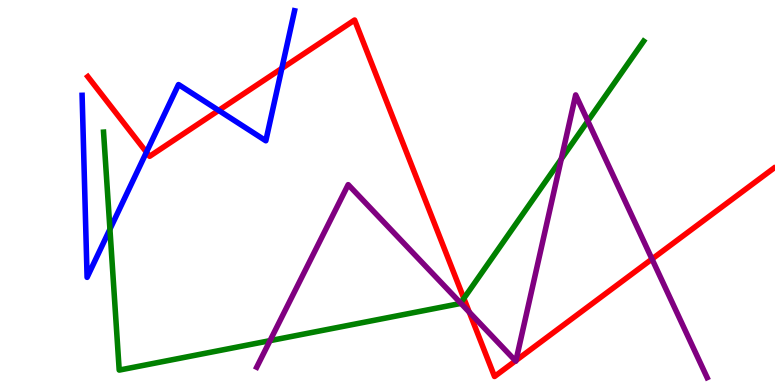[{'lines': ['blue', 'red'], 'intersections': [{'x': 1.89, 'y': 6.05}, {'x': 2.82, 'y': 7.13}, {'x': 3.64, 'y': 8.22}]}, {'lines': ['green', 'red'], 'intersections': [{'x': 5.99, 'y': 2.25}]}, {'lines': ['purple', 'red'], 'intersections': [{'x': 6.06, 'y': 1.89}, {'x': 6.65, 'y': 0.628}, {'x': 6.66, 'y': 0.637}, {'x': 8.41, 'y': 3.27}]}, {'lines': ['blue', 'green'], 'intersections': [{'x': 1.42, 'y': 4.05}]}, {'lines': ['blue', 'purple'], 'intersections': []}, {'lines': ['green', 'purple'], 'intersections': [{'x': 3.48, 'y': 1.15}, {'x': 5.94, 'y': 2.13}, {'x': 7.24, 'y': 5.87}, {'x': 7.58, 'y': 6.86}]}]